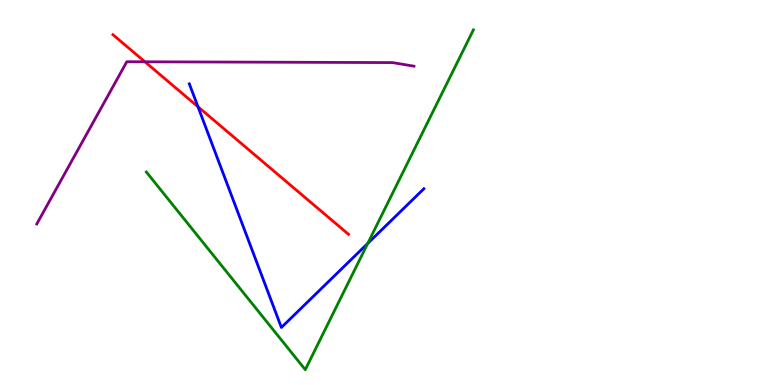[{'lines': ['blue', 'red'], 'intersections': [{'x': 2.55, 'y': 7.23}]}, {'lines': ['green', 'red'], 'intersections': []}, {'lines': ['purple', 'red'], 'intersections': [{'x': 1.87, 'y': 8.39}]}, {'lines': ['blue', 'green'], 'intersections': [{'x': 4.75, 'y': 3.68}]}, {'lines': ['blue', 'purple'], 'intersections': []}, {'lines': ['green', 'purple'], 'intersections': []}]